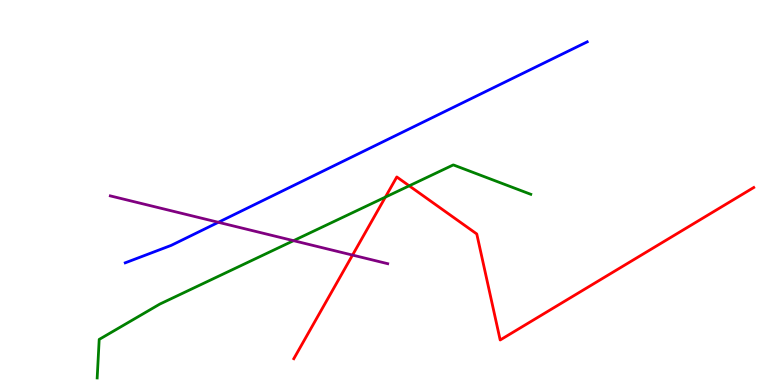[{'lines': ['blue', 'red'], 'intersections': []}, {'lines': ['green', 'red'], 'intersections': [{'x': 4.97, 'y': 4.88}, {'x': 5.28, 'y': 5.17}]}, {'lines': ['purple', 'red'], 'intersections': [{'x': 4.55, 'y': 3.37}]}, {'lines': ['blue', 'green'], 'intersections': []}, {'lines': ['blue', 'purple'], 'intersections': [{'x': 2.82, 'y': 4.23}]}, {'lines': ['green', 'purple'], 'intersections': [{'x': 3.79, 'y': 3.75}]}]